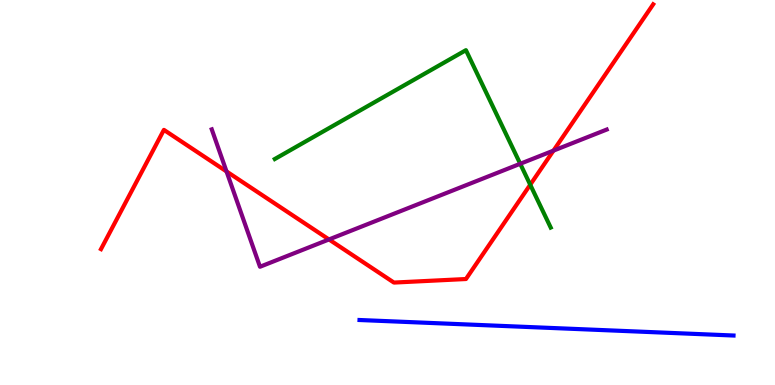[{'lines': ['blue', 'red'], 'intersections': []}, {'lines': ['green', 'red'], 'intersections': [{'x': 6.84, 'y': 5.2}]}, {'lines': ['purple', 'red'], 'intersections': [{'x': 2.92, 'y': 5.55}, {'x': 4.24, 'y': 3.78}, {'x': 7.14, 'y': 6.09}]}, {'lines': ['blue', 'green'], 'intersections': []}, {'lines': ['blue', 'purple'], 'intersections': []}, {'lines': ['green', 'purple'], 'intersections': [{'x': 6.71, 'y': 5.75}]}]